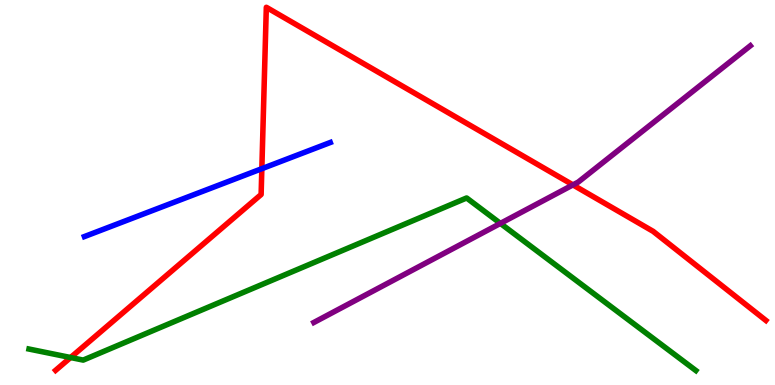[{'lines': ['blue', 'red'], 'intersections': [{'x': 3.38, 'y': 5.62}]}, {'lines': ['green', 'red'], 'intersections': [{'x': 0.911, 'y': 0.714}]}, {'lines': ['purple', 'red'], 'intersections': [{'x': 7.39, 'y': 5.2}]}, {'lines': ['blue', 'green'], 'intersections': []}, {'lines': ['blue', 'purple'], 'intersections': []}, {'lines': ['green', 'purple'], 'intersections': [{'x': 6.46, 'y': 4.2}]}]